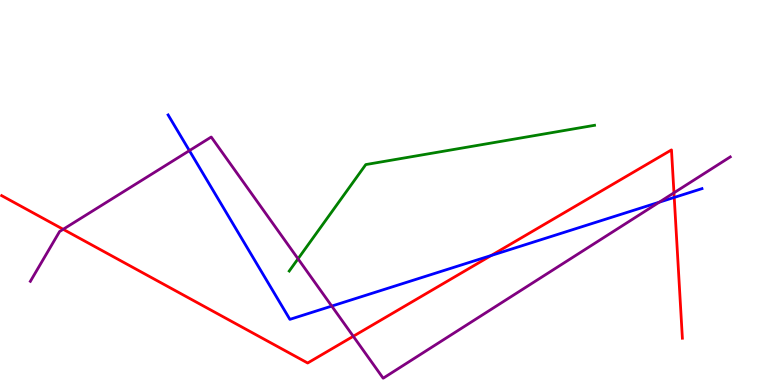[{'lines': ['blue', 'red'], 'intersections': [{'x': 6.34, 'y': 3.36}, {'x': 8.7, 'y': 4.87}]}, {'lines': ['green', 'red'], 'intersections': []}, {'lines': ['purple', 'red'], 'intersections': [{'x': 0.815, 'y': 4.04}, {'x': 4.56, 'y': 1.27}, {'x': 8.7, 'y': 4.99}]}, {'lines': ['blue', 'green'], 'intersections': []}, {'lines': ['blue', 'purple'], 'intersections': [{'x': 2.44, 'y': 6.09}, {'x': 4.28, 'y': 2.05}, {'x': 8.51, 'y': 4.75}]}, {'lines': ['green', 'purple'], 'intersections': [{'x': 3.85, 'y': 3.28}]}]